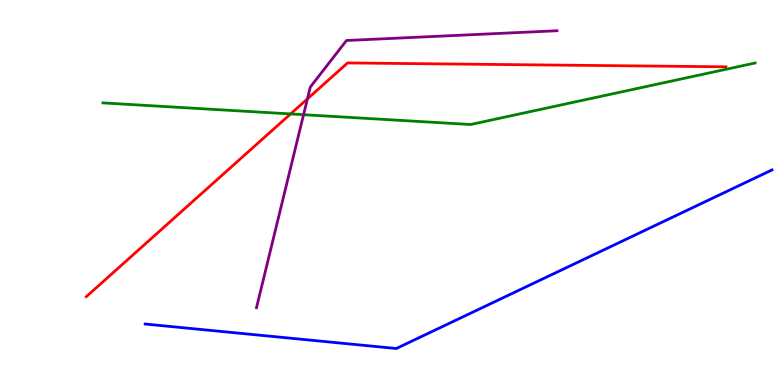[{'lines': ['blue', 'red'], 'intersections': []}, {'lines': ['green', 'red'], 'intersections': [{'x': 3.75, 'y': 7.04}]}, {'lines': ['purple', 'red'], 'intersections': [{'x': 3.97, 'y': 7.43}]}, {'lines': ['blue', 'green'], 'intersections': []}, {'lines': ['blue', 'purple'], 'intersections': []}, {'lines': ['green', 'purple'], 'intersections': [{'x': 3.92, 'y': 7.02}]}]